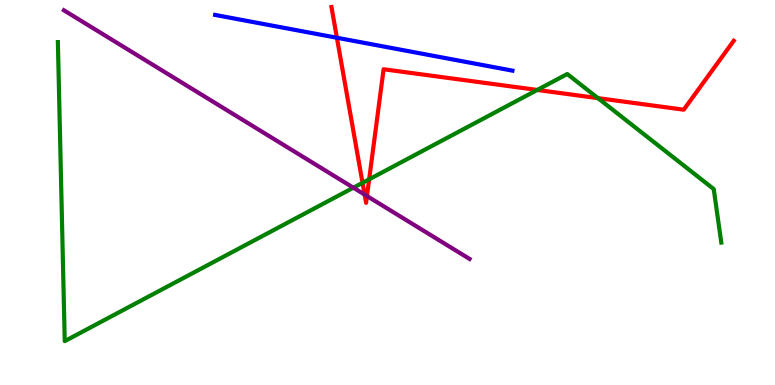[{'lines': ['blue', 'red'], 'intersections': [{'x': 4.35, 'y': 9.02}]}, {'lines': ['green', 'red'], 'intersections': [{'x': 4.68, 'y': 5.25}, {'x': 4.76, 'y': 5.34}, {'x': 6.93, 'y': 7.66}, {'x': 7.72, 'y': 7.45}]}, {'lines': ['purple', 'red'], 'intersections': [{'x': 4.7, 'y': 4.95}, {'x': 4.74, 'y': 4.91}]}, {'lines': ['blue', 'green'], 'intersections': []}, {'lines': ['blue', 'purple'], 'intersections': []}, {'lines': ['green', 'purple'], 'intersections': [{'x': 4.56, 'y': 5.12}]}]